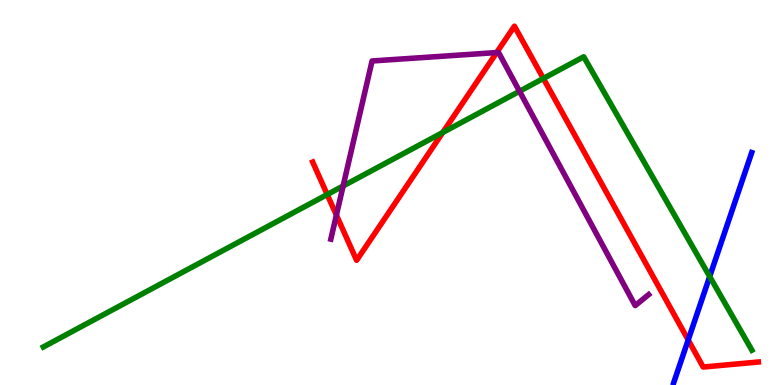[{'lines': ['blue', 'red'], 'intersections': [{'x': 8.88, 'y': 1.17}]}, {'lines': ['green', 'red'], 'intersections': [{'x': 4.22, 'y': 4.95}, {'x': 5.71, 'y': 6.56}, {'x': 7.01, 'y': 7.96}]}, {'lines': ['purple', 'red'], 'intersections': [{'x': 4.34, 'y': 4.41}, {'x': 6.41, 'y': 8.63}]}, {'lines': ['blue', 'green'], 'intersections': [{'x': 9.16, 'y': 2.82}]}, {'lines': ['blue', 'purple'], 'intersections': []}, {'lines': ['green', 'purple'], 'intersections': [{'x': 4.43, 'y': 5.17}, {'x': 6.7, 'y': 7.63}]}]